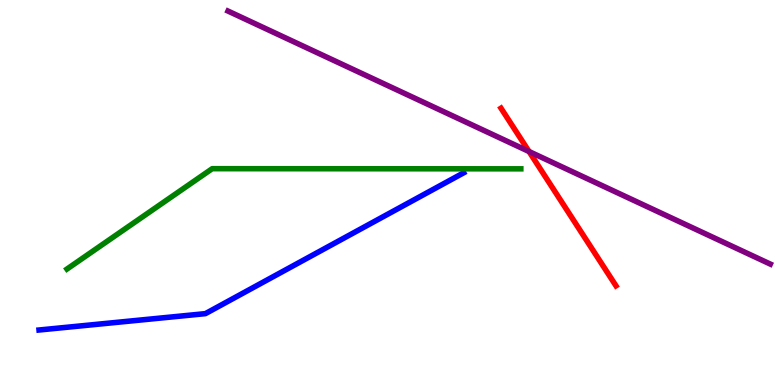[{'lines': ['blue', 'red'], 'intersections': []}, {'lines': ['green', 'red'], 'intersections': []}, {'lines': ['purple', 'red'], 'intersections': [{'x': 6.83, 'y': 6.06}]}, {'lines': ['blue', 'green'], 'intersections': []}, {'lines': ['blue', 'purple'], 'intersections': []}, {'lines': ['green', 'purple'], 'intersections': []}]